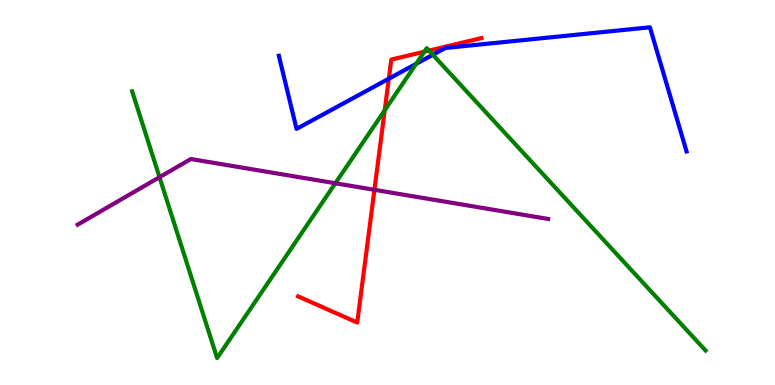[{'lines': ['blue', 'red'], 'intersections': [{'x': 5.02, 'y': 7.96}]}, {'lines': ['green', 'red'], 'intersections': [{'x': 4.96, 'y': 7.14}, {'x': 5.48, 'y': 8.66}, {'x': 5.54, 'y': 8.69}]}, {'lines': ['purple', 'red'], 'intersections': [{'x': 4.83, 'y': 5.07}]}, {'lines': ['blue', 'green'], 'intersections': [{'x': 5.37, 'y': 8.34}, {'x': 5.58, 'y': 8.58}]}, {'lines': ['blue', 'purple'], 'intersections': []}, {'lines': ['green', 'purple'], 'intersections': [{'x': 2.06, 'y': 5.4}, {'x': 4.33, 'y': 5.24}]}]